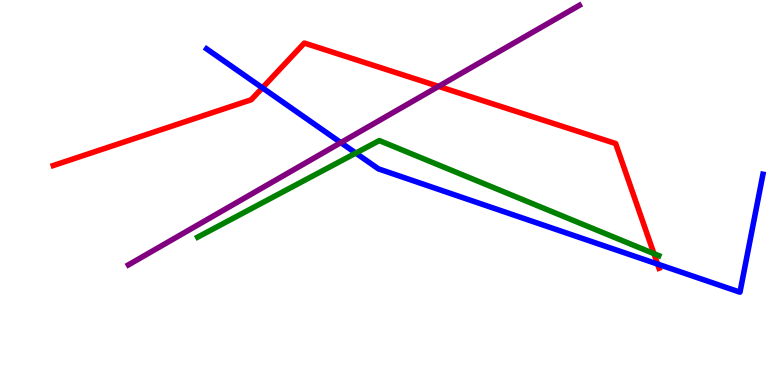[{'lines': ['blue', 'red'], 'intersections': [{'x': 3.39, 'y': 7.72}, {'x': 8.48, 'y': 3.14}]}, {'lines': ['green', 'red'], 'intersections': [{'x': 8.44, 'y': 3.41}]}, {'lines': ['purple', 'red'], 'intersections': [{'x': 5.66, 'y': 7.76}]}, {'lines': ['blue', 'green'], 'intersections': [{'x': 4.59, 'y': 6.02}]}, {'lines': ['blue', 'purple'], 'intersections': [{'x': 4.4, 'y': 6.3}]}, {'lines': ['green', 'purple'], 'intersections': []}]